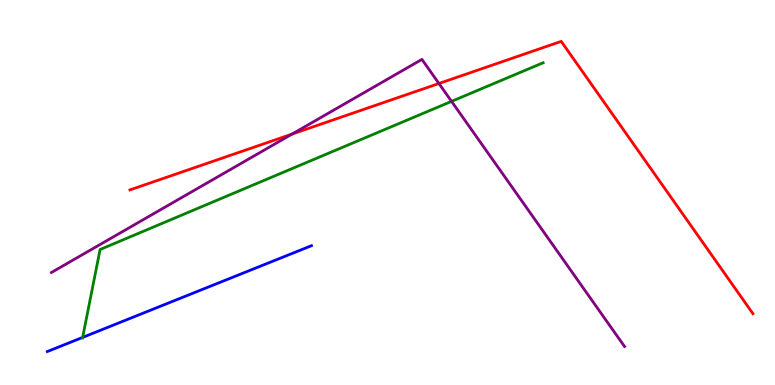[{'lines': ['blue', 'red'], 'intersections': []}, {'lines': ['green', 'red'], 'intersections': []}, {'lines': ['purple', 'red'], 'intersections': [{'x': 3.77, 'y': 6.52}, {'x': 5.66, 'y': 7.83}]}, {'lines': ['blue', 'green'], 'intersections': [{'x': 1.07, 'y': 1.24}]}, {'lines': ['blue', 'purple'], 'intersections': []}, {'lines': ['green', 'purple'], 'intersections': [{'x': 5.83, 'y': 7.37}]}]